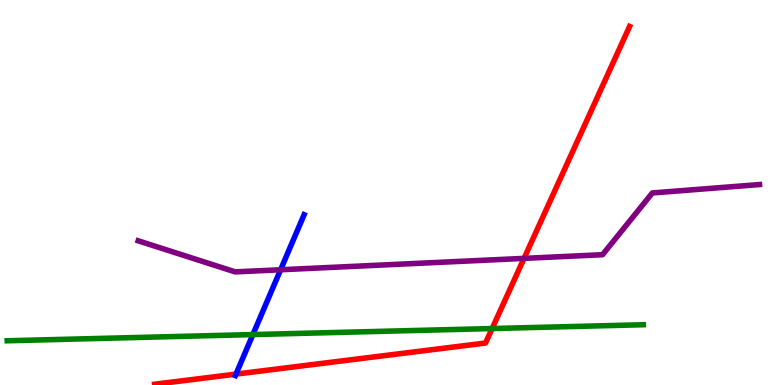[{'lines': ['blue', 'red'], 'intersections': [{'x': 3.05, 'y': 0.283}]}, {'lines': ['green', 'red'], 'intersections': [{'x': 6.35, 'y': 1.47}]}, {'lines': ['purple', 'red'], 'intersections': [{'x': 6.76, 'y': 3.29}]}, {'lines': ['blue', 'green'], 'intersections': [{'x': 3.26, 'y': 1.31}]}, {'lines': ['blue', 'purple'], 'intersections': [{'x': 3.62, 'y': 2.99}]}, {'lines': ['green', 'purple'], 'intersections': []}]